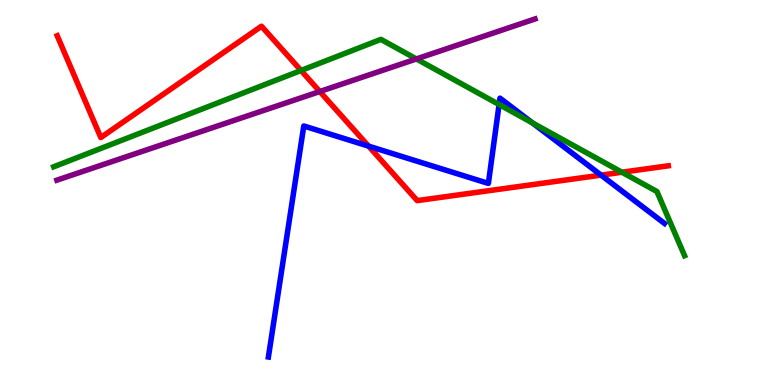[{'lines': ['blue', 'red'], 'intersections': [{'x': 4.76, 'y': 6.2}, {'x': 7.76, 'y': 5.45}]}, {'lines': ['green', 'red'], 'intersections': [{'x': 3.88, 'y': 8.17}, {'x': 8.02, 'y': 5.53}]}, {'lines': ['purple', 'red'], 'intersections': [{'x': 4.13, 'y': 7.62}]}, {'lines': ['blue', 'green'], 'intersections': [{'x': 6.44, 'y': 7.28}, {'x': 6.87, 'y': 6.81}]}, {'lines': ['blue', 'purple'], 'intersections': []}, {'lines': ['green', 'purple'], 'intersections': [{'x': 5.37, 'y': 8.47}]}]